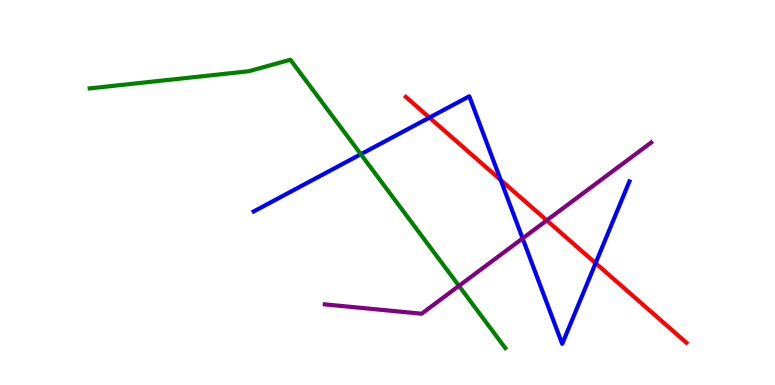[{'lines': ['blue', 'red'], 'intersections': [{'x': 5.54, 'y': 6.95}, {'x': 6.46, 'y': 5.32}, {'x': 7.69, 'y': 3.16}]}, {'lines': ['green', 'red'], 'intersections': []}, {'lines': ['purple', 'red'], 'intersections': [{'x': 7.06, 'y': 4.28}]}, {'lines': ['blue', 'green'], 'intersections': [{'x': 4.66, 'y': 5.99}]}, {'lines': ['blue', 'purple'], 'intersections': [{'x': 6.74, 'y': 3.81}]}, {'lines': ['green', 'purple'], 'intersections': [{'x': 5.92, 'y': 2.57}]}]